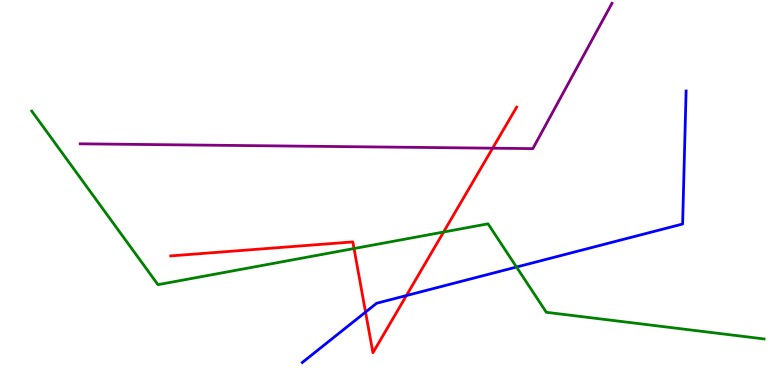[{'lines': ['blue', 'red'], 'intersections': [{'x': 4.72, 'y': 1.89}, {'x': 5.24, 'y': 2.32}]}, {'lines': ['green', 'red'], 'intersections': [{'x': 4.57, 'y': 3.54}, {'x': 5.72, 'y': 3.97}]}, {'lines': ['purple', 'red'], 'intersections': [{'x': 6.36, 'y': 6.15}]}, {'lines': ['blue', 'green'], 'intersections': [{'x': 6.66, 'y': 3.06}]}, {'lines': ['blue', 'purple'], 'intersections': []}, {'lines': ['green', 'purple'], 'intersections': []}]